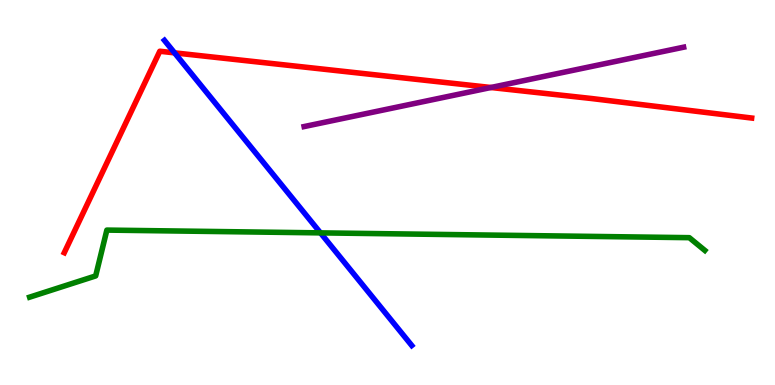[{'lines': ['blue', 'red'], 'intersections': [{'x': 2.25, 'y': 8.63}]}, {'lines': ['green', 'red'], 'intersections': []}, {'lines': ['purple', 'red'], 'intersections': [{'x': 6.33, 'y': 7.73}]}, {'lines': ['blue', 'green'], 'intersections': [{'x': 4.14, 'y': 3.95}]}, {'lines': ['blue', 'purple'], 'intersections': []}, {'lines': ['green', 'purple'], 'intersections': []}]